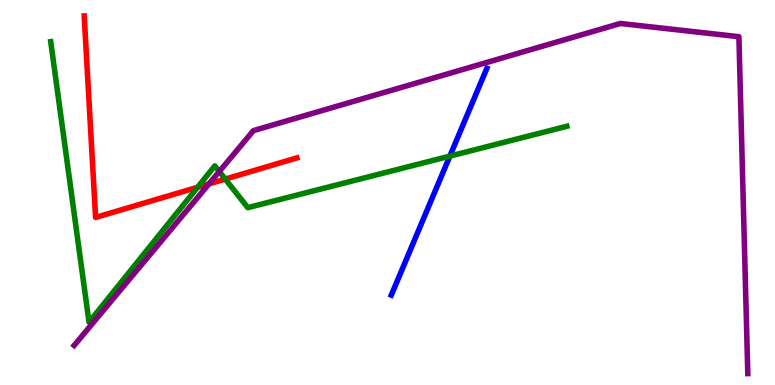[{'lines': ['blue', 'red'], 'intersections': []}, {'lines': ['green', 'red'], 'intersections': [{'x': 2.55, 'y': 5.14}, {'x': 2.91, 'y': 5.35}]}, {'lines': ['purple', 'red'], 'intersections': [{'x': 2.7, 'y': 5.22}]}, {'lines': ['blue', 'green'], 'intersections': [{'x': 5.8, 'y': 5.94}]}, {'lines': ['blue', 'purple'], 'intersections': []}, {'lines': ['green', 'purple'], 'intersections': [{'x': 2.83, 'y': 5.54}]}]